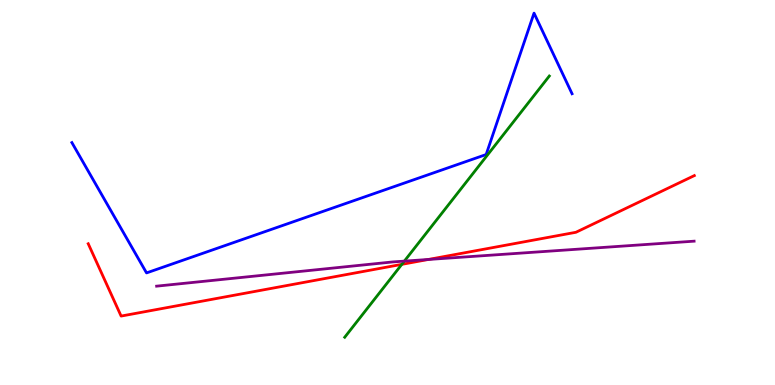[{'lines': ['blue', 'red'], 'intersections': []}, {'lines': ['green', 'red'], 'intersections': [{'x': 5.18, 'y': 3.13}]}, {'lines': ['purple', 'red'], 'intersections': [{'x': 5.53, 'y': 3.26}]}, {'lines': ['blue', 'green'], 'intersections': []}, {'lines': ['blue', 'purple'], 'intersections': []}, {'lines': ['green', 'purple'], 'intersections': [{'x': 5.22, 'y': 3.22}]}]